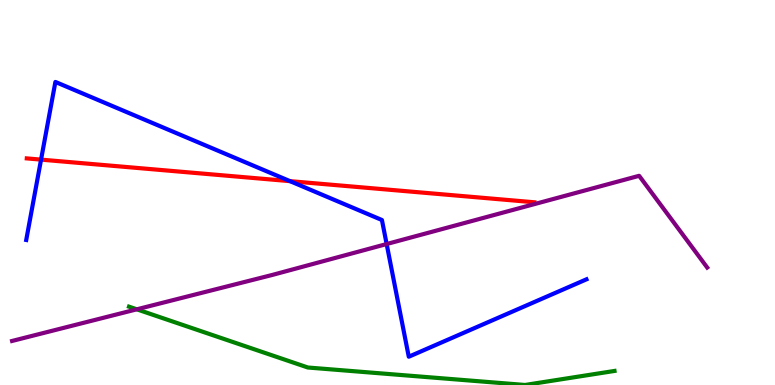[{'lines': ['blue', 'red'], 'intersections': [{'x': 0.53, 'y': 5.85}, {'x': 3.74, 'y': 5.29}]}, {'lines': ['green', 'red'], 'intersections': []}, {'lines': ['purple', 'red'], 'intersections': []}, {'lines': ['blue', 'green'], 'intersections': []}, {'lines': ['blue', 'purple'], 'intersections': [{'x': 4.99, 'y': 3.66}]}, {'lines': ['green', 'purple'], 'intersections': [{'x': 1.77, 'y': 1.97}]}]